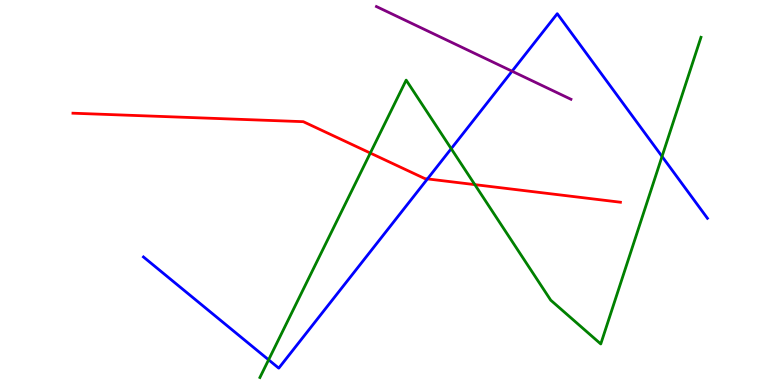[{'lines': ['blue', 'red'], 'intersections': [{'x': 5.52, 'y': 5.35}]}, {'lines': ['green', 'red'], 'intersections': [{'x': 4.78, 'y': 6.02}, {'x': 6.13, 'y': 5.2}]}, {'lines': ['purple', 'red'], 'intersections': []}, {'lines': ['blue', 'green'], 'intersections': [{'x': 3.47, 'y': 0.654}, {'x': 5.82, 'y': 6.14}, {'x': 8.54, 'y': 5.94}]}, {'lines': ['blue', 'purple'], 'intersections': [{'x': 6.61, 'y': 8.15}]}, {'lines': ['green', 'purple'], 'intersections': []}]